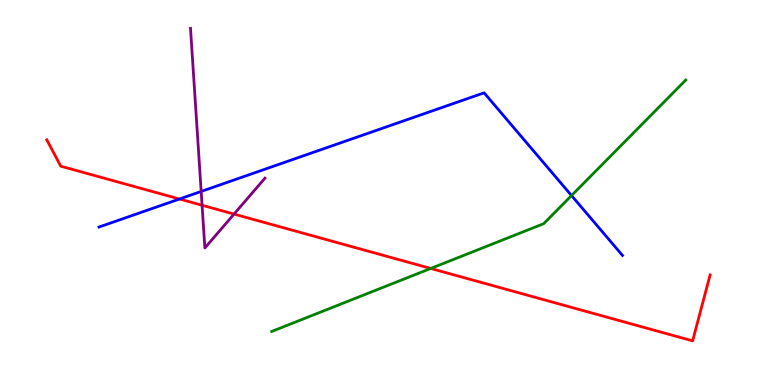[{'lines': ['blue', 'red'], 'intersections': [{'x': 2.32, 'y': 4.83}]}, {'lines': ['green', 'red'], 'intersections': [{'x': 5.56, 'y': 3.03}]}, {'lines': ['purple', 'red'], 'intersections': [{'x': 2.61, 'y': 4.67}, {'x': 3.02, 'y': 4.44}]}, {'lines': ['blue', 'green'], 'intersections': [{'x': 7.37, 'y': 4.92}]}, {'lines': ['blue', 'purple'], 'intersections': [{'x': 2.6, 'y': 5.03}]}, {'lines': ['green', 'purple'], 'intersections': []}]